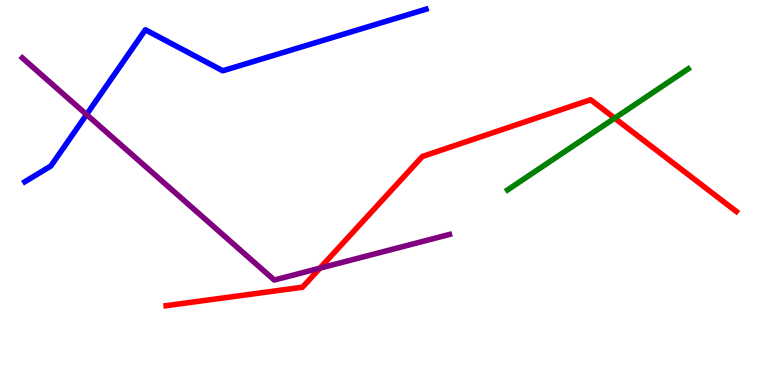[{'lines': ['blue', 'red'], 'intersections': []}, {'lines': ['green', 'red'], 'intersections': [{'x': 7.93, 'y': 6.93}]}, {'lines': ['purple', 'red'], 'intersections': [{'x': 4.13, 'y': 3.03}]}, {'lines': ['blue', 'green'], 'intersections': []}, {'lines': ['blue', 'purple'], 'intersections': [{'x': 1.12, 'y': 7.02}]}, {'lines': ['green', 'purple'], 'intersections': []}]